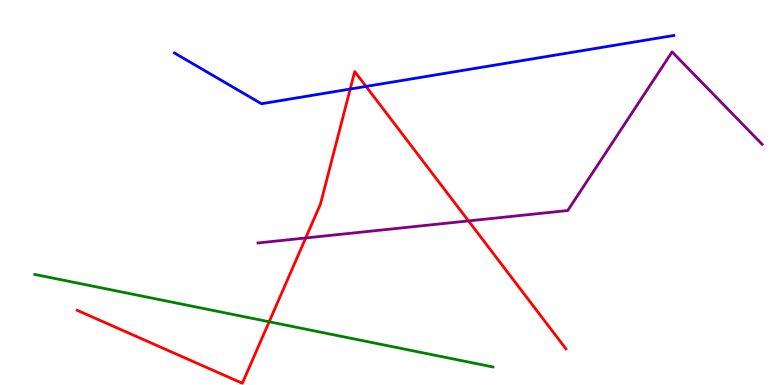[{'lines': ['blue', 'red'], 'intersections': [{'x': 4.52, 'y': 7.69}, {'x': 4.72, 'y': 7.76}]}, {'lines': ['green', 'red'], 'intersections': [{'x': 3.47, 'y': 1.64}]}, {'lines': ['purple', 'red'], 'intersections': [{'x': 3.94, 'y': 3.82}, {'x': 6.05, 'y': 4.26}]}, {'lines': ['blue', 'green'], 'intersections': []}, {'lines': ['blue', 'purple'], 'intersections': []}, {'lines': ['green', 'purple'], 'intersections': []}]